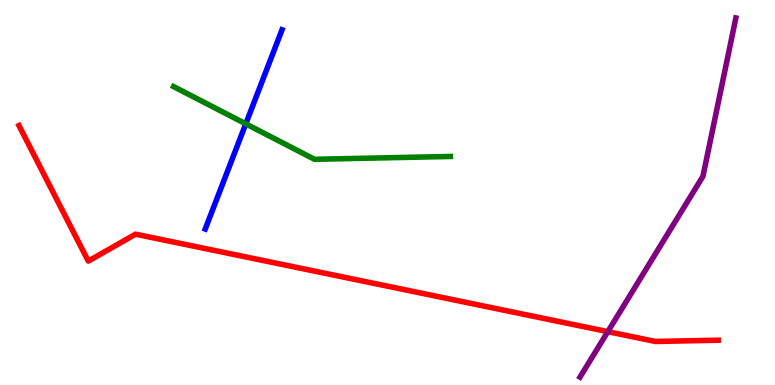[{'lines': ['blue', 'red'], 'intersections': []}, {'lines': ['green', 'red'], 'intersections': []}, {'lines': ['purple', 'red'], 'intersections': [{'x': 7.84, 'y': 1.39}]}, {'lines': ['blue', 'green'], 'intersections': [{'x': 3.17, 'y': 6.78}]}, {'lines': ['blue', 'purple'], 'intersections': []}, {'lines': ['green', 'purple'], 'intersections': []}]